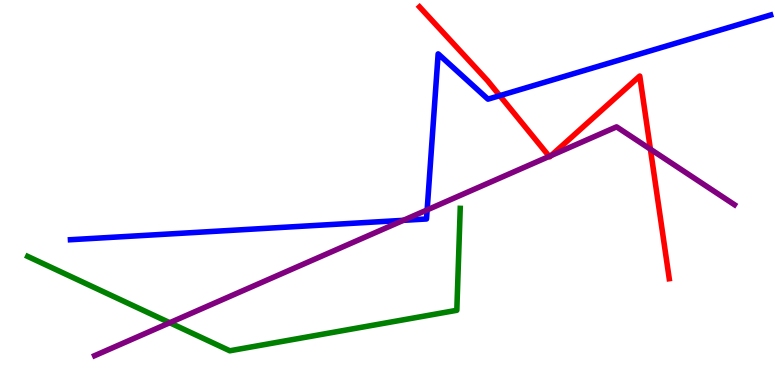[{'lines': ['blue', 'red'], 'intersections': [{'x': 6.45, 'y': 7.52}]}, {'lines': ['green', 'red'], 'intersections': []}, {'lines': ['purple', 'red'], 'intersections': [{'x': 7.09, 'y': 5.94}, {'x': 7.11, 'y': 5.96}, {'x': 8.39, 'y': 6.12}]}, {'lines': ['blue', 'green'], 'intersections': []}, {'lines': ['blue', 'purple'], 'intersections': [{'x': 5.2, 'y': 4.28}, {'x': 5.51, 'y': 4.55}]}, {'lines': ['green', 'purple'], 'intersections': [{'x': 2.19, 'y': 1.62}]}]